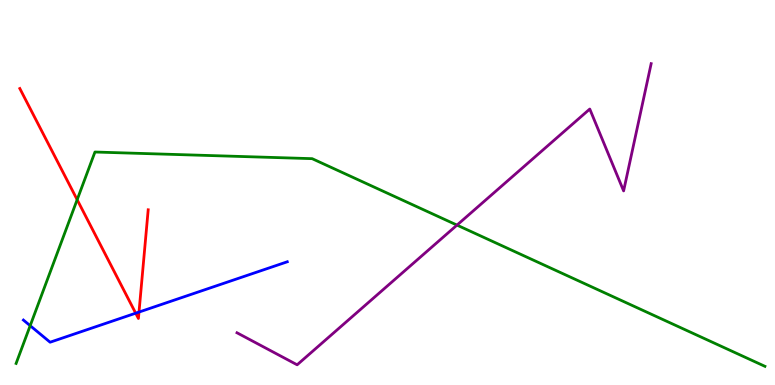[{'lines': ['blue', 'red'], 'intersections': [{'x': 1.75, 'y': 1.87}, {'x': 1.79, 'y': 1.89}]}, {'lines': ['green', 'red'], 'intersections': [{'x': 0.996, 'y': 4.81}]}, {'lines': ['purple', 'red'], 'intersections': []}, {'lines': ['blue', 'green'], 'intersections': [{'x': 0.389, 'y': 1.54}]}, {'lines': ['blue', 'purple'], 'intersections': []}, {'lines': ['green', 'purple'], 'intersections': [{'x': 5.9, 'y': 4.15}]}]